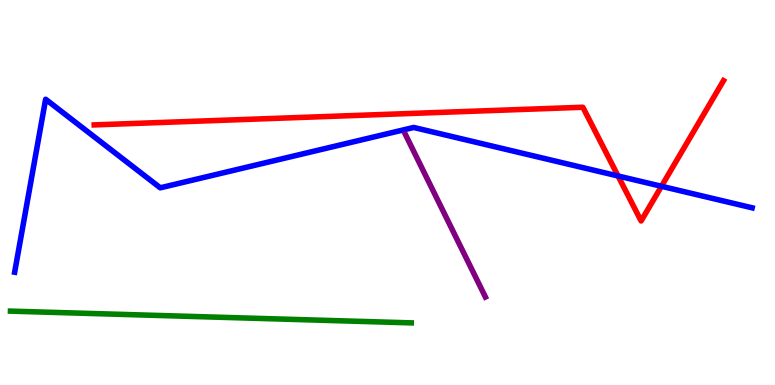[{'lines': ['blue', 'red'], 'intersections': [{'x': 7.97, 'y': 5.43}, {'x': 8.54, 'y': 5.16}]}, {'lines': ['green', 'red'], 'intersections': []}, {'lines': ['purple', 'red'], 'intersections': []}, {'lines': ['blue', 'green'], 'intersections': []}, {'lines': ['blue', 'purple'], 'intersections': []}, {'lines': ['green', 'purple'], 'intersections': []}]